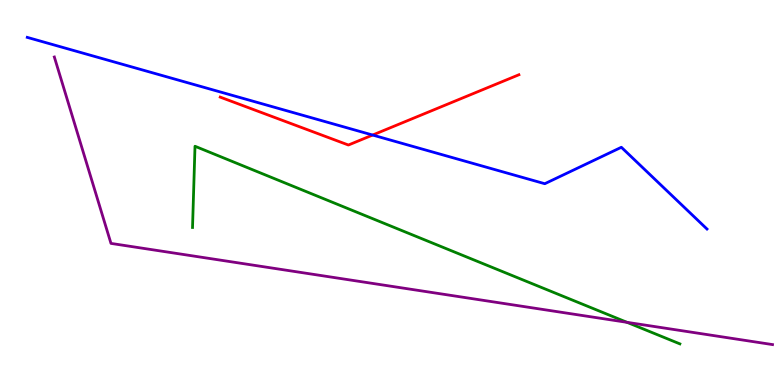[{'lines': ['blue', 'red'], 'intersections': [{'x': 4.81, 'y': 6.49}]}, {'lines': ['green', 'red'], 'intersections': []}, {'lines': ['purple', 'red'], 'intersections': []}, {'lines': ['blue', 'green'], 'intersections': []}, {'lines': ['blue', 'purple'], 'intersections': []}, {'lines': ['green', 'purple'], 'intersections': [{'x': 8.09, 'y': 1.63}]}]